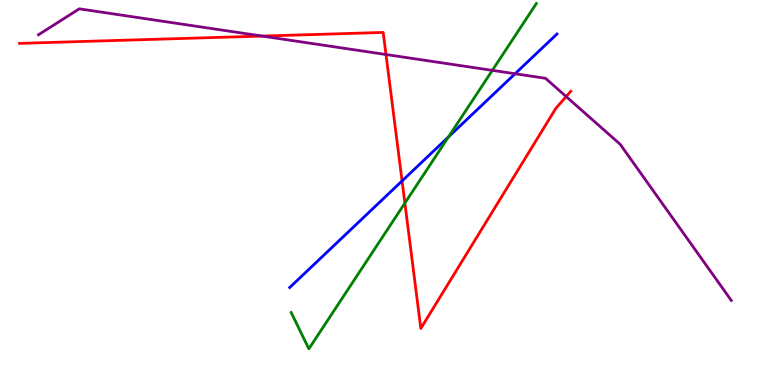[{'lines': ['blue', 'red'], 'intersections': [{'x': 5.19, 'y': 5.3}]}, {'lines': ['green', 'red'], 'intersections': [{'x': 5.22, 'y': 4.72}]}, {'lines': ['purple', 'red'], 'intersections': [{'x': 3.38, 'y': 9.06}, {'x': 4.98, 'y': 8.58}, {'x': 7.31, 'y': 7.49}]}, {'lines': ['blue', 'green'], 'intersections': [{'x': 5.79, 'y': 6.44}]}, {'lines': ['blue', 'purple'], 'intersections': [{'x': 6.65, 'y': 8.08}]}, {'lines': ['green', 'purple'], 'intersections': [{'x': 6.35, 'y': 8.17}]}]